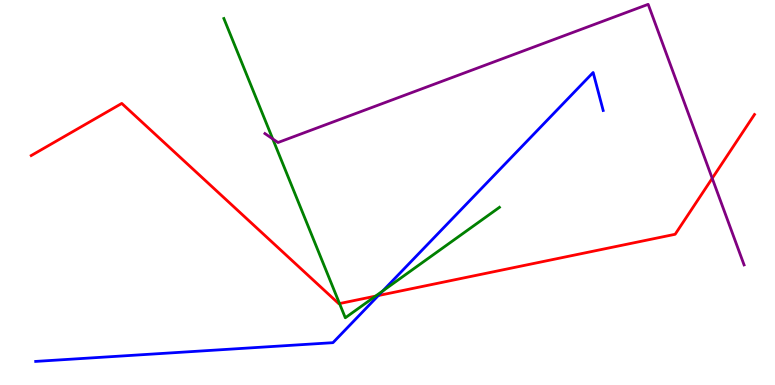[{'lines': ['blue', 'red'], 'intersections': [{'x': 4.88, 'y': 2.32}]}, {'lines': ['green', 'red'], 'intersections': [{'x': 4.38, 'y': 2.12}, {'x': 4.85, 'y': 2.31}]}, {'lines': ['purple', 'red'], 'intersections': [{'x': 9.19, 'y': 5.37}]}, {'lines': ['blue', 'green'], 'intersections': [{'x': 4.94, 'y': 2.44}]}, {'lines': ['blue', 'purple'], 'intersections': []}, {'lines': ['green', 'purple'], 'intersections': [{'x': 3.52, 'y': 6.39}]}]